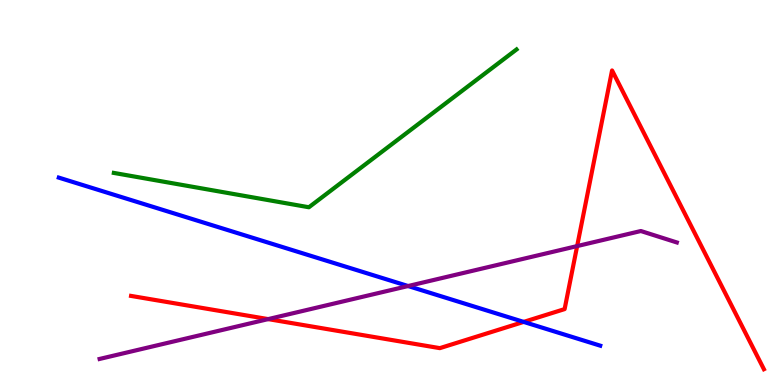[{'lines': ['blue', 'red'], 'intersections': [{'x': 6.76, 'y': 1.64}]}, {'lines': ['green', 'red'], 'intersections': []}, {'lines': ['purple', 'red'], 'intersections': [{'x': 3.46, 'y': 1.71}, {'x': 7.45, 'y': 3.61}]}, {'lines': ['blue', 'green'], 'intersections': []}, {'lines': ['blue', 'purple'], 'intersections': [{'x': 5.27, 'y': 2.57}]}, {'lines': ['green', 'purple'], 'intersections': []}]